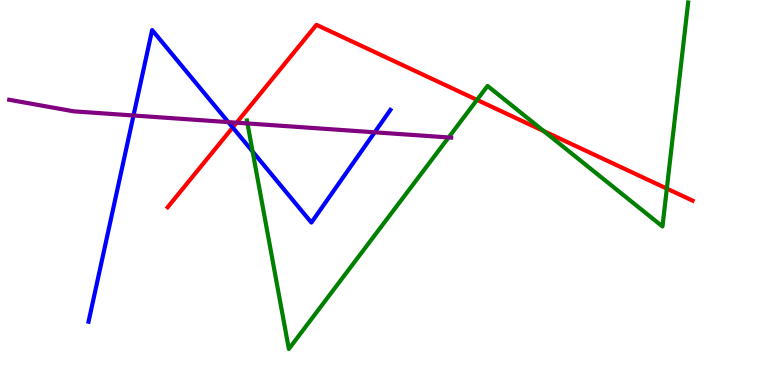[{'lines': ['blue', 'red'], 'intersections': [{'x': 3.0, 'y': 6.69}]}, {'lines': ['green', 'red'], 'intersections': [{'x': 6.15, 'y': 7.41}, {'x': 7.02, 'y': 6.6}, {'x': 8.6, 'y': 5.1}]}, {'lines': ['purple', 'red'], 'intersections': [{'x': 3.05, 'y': 6.81}]}, {'lines': ['blue', 'green'], 'intersections': [{'x': 3.26, 'y': 6.06}]}, {'lines': ['blue', 'purple'], 'intersections': [{'x': 1.72, 'y': 7.0}, {'x': 2.95, 'y': 6.83}, {'x': 4.83, 'y': 6.56}]}, {'lines': ['green', 'purple'], 'intersections': [{'x': 3.19, 'y': 6.79}, {'x': 5.79, 'y': 6.43}]}]